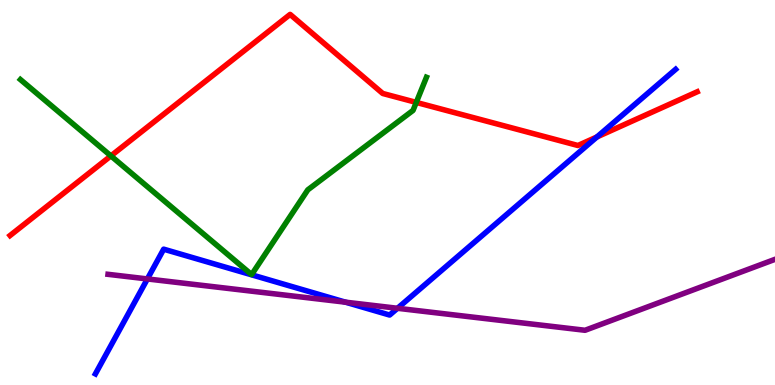[{'lines': ['blue', 'red'], 'intersections': [{'x': 7.7, 'y': 6.44}]}, {'lines': ['green', 'red'], 'intersections': [{'x': 1.43, 'y': 5.95}, {'x': 5.37, 'y': 7.34}]}, {'lines': ['purple', 'red'], 'intersections': []}, {'lines': ['blue', 'green'], 'intersections': []}, {'lines': ['blue', 'purple'], 'intersections': [{'x': 1.9, 'y': 2.75}, {'x': 4.46, 'y': 2.15}, {'x': 5.13, 'y': 1.99}]}, {'lines': ['green', 'purple'], 'intersections': []}]